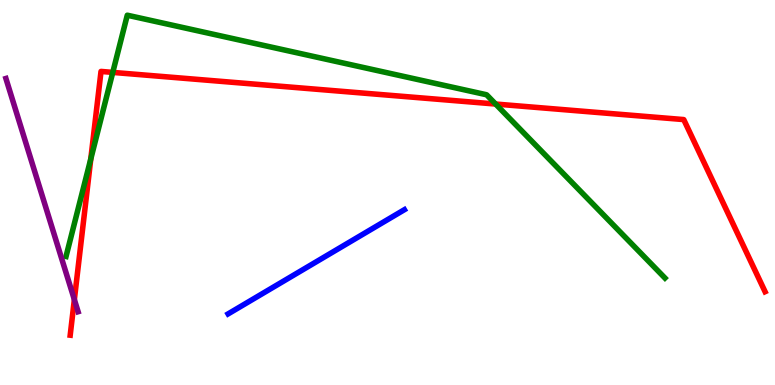[{'lines': ['blue', 'red'], 'intersections': []}, {'lines': ['green', 'red'], 'intersections': [{'x': 1.17, 'y': 5.87}, {'x': 1.46, 'y': 8.12}, {'x': 6.4, 'y': 7.3}]}, {'lines': ['purple', 'red'], 'intersections': [{'x': 0.959, 'y': 2.22}]}, {'lines': ['blue', 'green'], 'intersections': []}, {'lines': ['blue', 'purple'], 'intersections': []}, {'lines': ['green', 'purple'], 'intersections': []}]